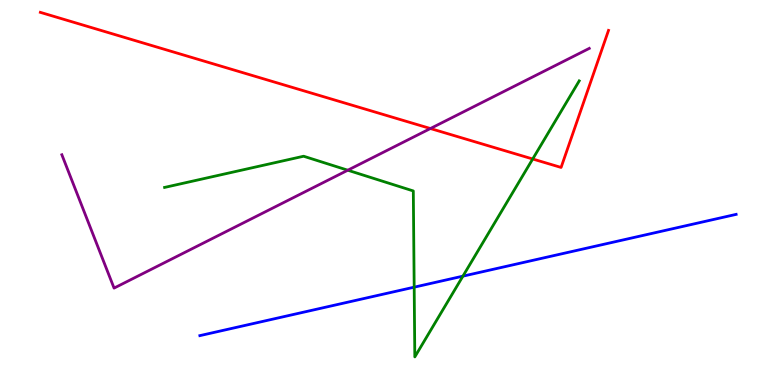[{'lines': ['blue', 'red'], 'intersections': []}, {'lines': ['green', 'red'], 'intersections': [{'x': 6.87, 'y': 5.87}]}, {'lines': ['purple', 'red'], 'intersections': [{'x': 5.55, 'y': 6.66}]}, {'lines': ['blue', 'green'], 'intersections': [{'x': 5.34, 'y': 2.54}, {'x': 5.97, 'y': 2.83}]}, {'lines': ['blue', 'purple'], 'intersections': []}, {'lines': ['green', 'purple'], 'intersections': [{'x': 4.49, 'y': 5.58}]}]